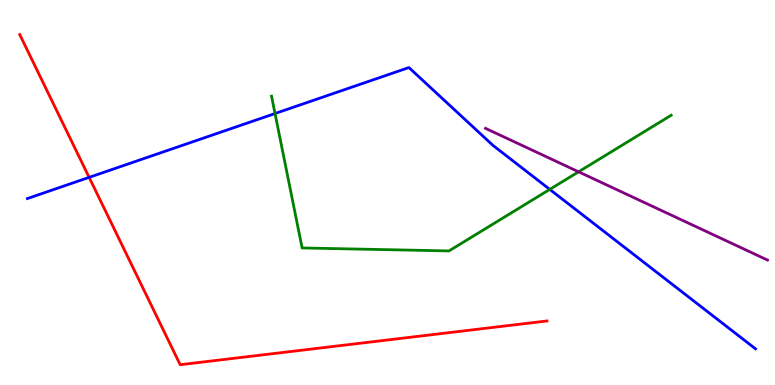[{'lines': ['blue', 'red'], 'intersections': [{'x': 1.15, 'y': 5.39}]}, {'lines': ['green', 'red'], 'intersections': []}, {'lines': ['purple', 'red'], 'intersections': []}, {'lines': ['blue', 'green'], 'intersections': [{'x': 3.55, 'y': 7.05}, {'x': 7.09, 'y': 5.08}]}, {'lines': ['blue', 'purple'], 'intersections': []}, {'lines': ['green', 'purple'], 'intersections': [{'x': 7.47, 'y': 5.54}]}]